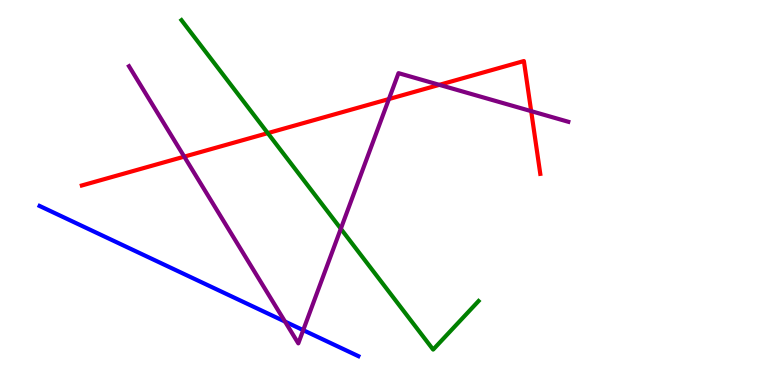[{'lines': ['blue', 'red'], 'intersections': []}, {'lines': ['green', 'red'], 'intersections': [{'x': 3.46, 'y': 6.54}]}, {'lines': ['purple', 'red'], 'intersections': [{'x': 2.38, 'y': 5.93}, {'x': 5.02, 'y': 7.43}, {'x': 5.67, 'y': 7.8}, {'x': 6.85, 'y': 7.11}]}, {'lines': ['blue', 'green'], 'intersections': []}, {'lines': ['blue', 'purple'], 'intersections': [{'x': 3.68, 'y': 1.65}, {'x': 3.91, 'y': 1.42}]}, {'lines': ['green', 'purple'], 'intersections': [{'x': 4.4, 'y': 4.06}]}]